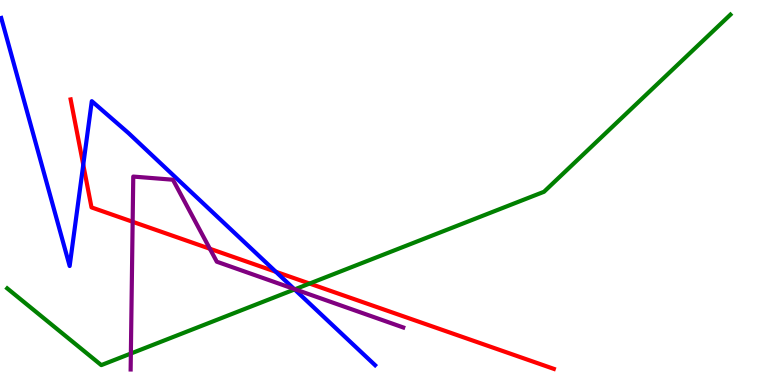[{'lines': ['blue', 'red'], 'intersections': [{'x': 1.07, 'y': 5.72}, {'x': 3.56, 'y': 2.94}]}, {'lines': ['green', 'red'], 'intersections': [{'x': 3.99, 'y': 2.63}]}, {'lines': ['purple', 'red'], 'intersections': [{'x': 1.71, 'y': 4.24}, {'x': 2.71, 'y': 3.54}]}, {'lines': ['blue', 'green'], 'intersections': [{'x': 3.8, 'y': 2.48}]}, {'lines': ['blue', 'purple'], 'intersections': [{'x': 3.8, 'y': 2.49}]}, {'lines': ['green', 'purple'], 'intersections': [{'x': 1.69, 'y': 0.817}, {'x': 3.81, 'y': 2.49}]}]